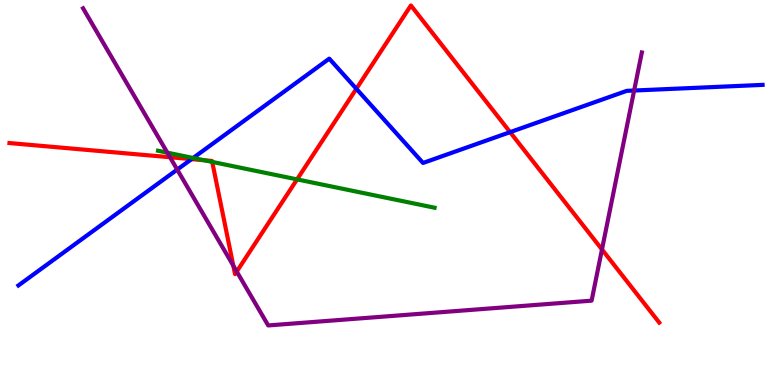[{'lines': ['blue', 'red'], 'intersections': [{'x': 2.47, 'y': 5.87}, {'x': 4.6, 'y': 7.69}, {'x': 6.58, 'y': 6.57}]}, {'lines': ['green', 'red'], 'intersections': [{'x': 2.64, 'y': 5.84}, {'x': 2.74, 'y': 5.79}, {'x': 3.83, 'y': 5.34}]}, {'lines': ['purple', 'red'], 'intersections': [{'x': 2.19, 'y': 5.92}, {'x': 3.01, 'y': 3.1}, {'x': 3.05, 'y': 2.95}, {'x': 7.77, 'y': 3.52}]}, {'lines': ['blue', 'green'], 'intersections': [{'x': 2.49, 'y': 5.9}]}, {'lines': ['blue', 'purple'], 'intersections': [{'x': 2.29, 'y': 5.6}, {'x': 8.18, 'y': 7.65}]}, {'lines': ['green', 'purple'], 'intersections': [{'x': 2.16, 'y': 6.03}]}]